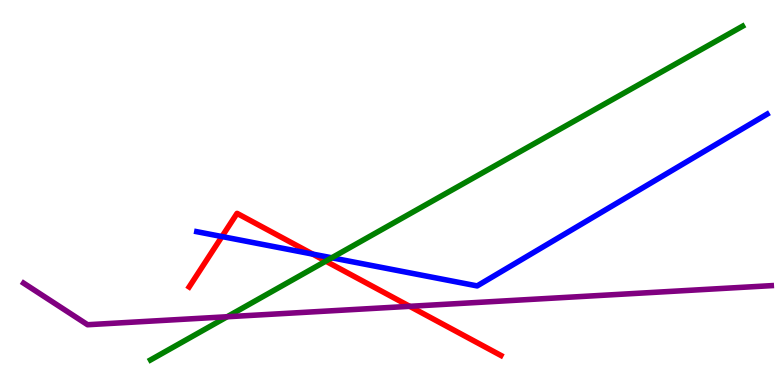[{'lines': ['blue', 'red'], 'intersections': [{'x': 2.86, 'y': 3.86}, {'x': 4.03, 'y': 3.4}]}, {'lines': ['green', 'red'], 'intersections': [{'x': 4.2, 'y': 3.22}]}, {'lines': ['purple', 'red'], 'intersections': [{'x': 5.29, 'y': 2.04}]}, {'lines': ['blue', 'green'], 'intersections': [{'x': 4.28, 'y': 3.3}]}, {'lines': ['blue', 'purple'], 'intersections': []}, {'lines': ['green', 'purple'], 'intersections': [{'x': 2.93, 'y': 1.77}]}]